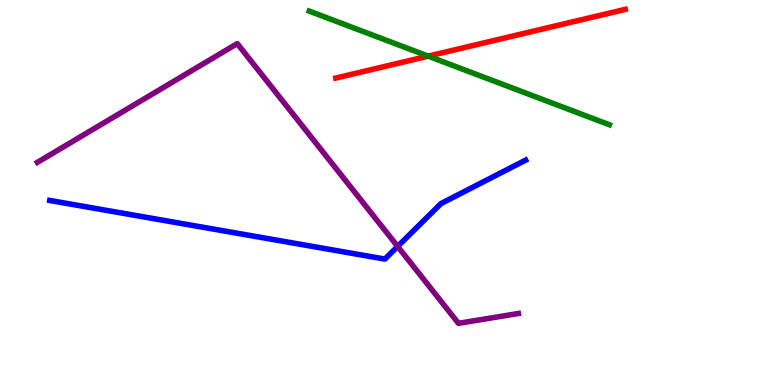[{'lines': ['blue', 'red'], 'intersections': []}, {'lines': ['green', 'red'], 'intersections': [{'x': 5.52, 'y': 8.54}]}, {'lines': ['purple', 'red'], 'intersections': []}, {'lines': ['blue', 'green'], 'intersections': []}, {'lines': ['blue', 'purple'], 'intersections': [{'x': 5.13, 'y': 3.6}]}, {'lines': ['green', 'purple'], 'intersections': []}]